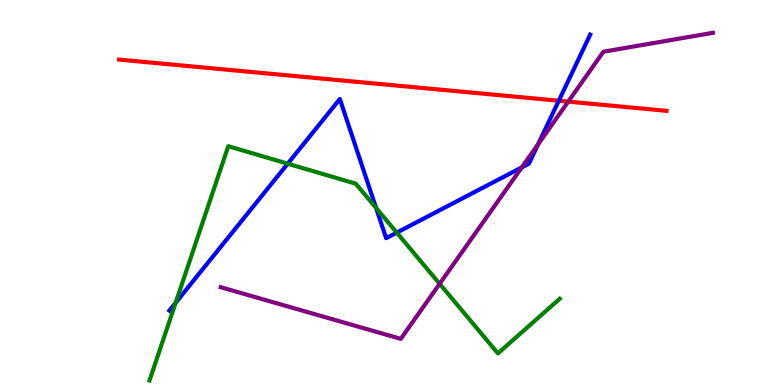[{'lines': ['blue', 'red'], 'intersections': [{'x': 7.21, 'y': 7.38}]}, {'lines': ['green', 'red'], 'intersections': []}, {'lines': ['purple', 'red'], 'intersections': [{'x': 7.33, 'y': 7.36}]}, {'lines': ['blue', 'green'], 'intersections': [{'x': 2.27, 'y': 2.14}, {'x': 3.71, 'y': 5.75}, {'x': 4.85, 'y': 4.6}, {'x': 5.12, 'y': 3.96}]}, {'lines': ['blue', 'purple'], 'intersections': [{'x': 6.73, 'y': 5.65}, {'x': 6.94, 'y': 6.25}]}, {'lines': ['green', 'purple'], 'intersections': [{'x': 5.67, 'y': 2.63}]}]